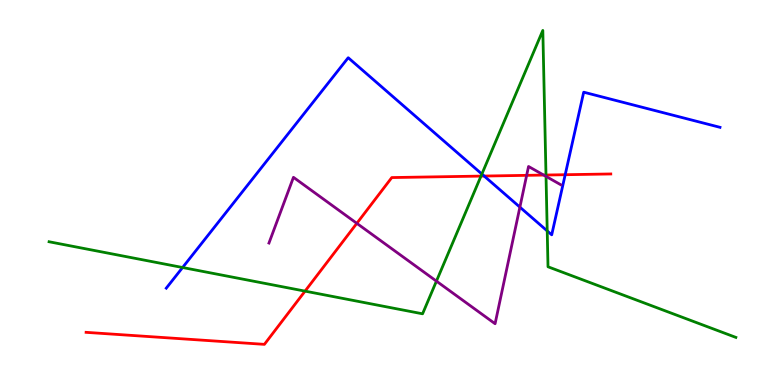[{'lines': ['blue', 'red'], 'intersections': [{'x': 6.25, 'y': 5.43}, {'x': 7.29, 'y': 5.46}]}, {'lines': ['green', 'red'], 'intersections': [{'x': 3.94, 'y': 2.44}, {'x': 6.21, 'y': 5.43}, {'x': 7.05, 'y': 5.45}]}, {'lines': ['purple', 'red'], 'intersections': [{'x': 4.6, 'y': 4.2}, {'x': 6.8, 'y': 5.45}, {'x': 7.02, 'y': 5.45}]}, {'lines': ['blue', 'green'], 'intersections': [{'x': 2.36, 'y': 3.05}, {'x': 6.22, 'y': 5.48}, {'x': 7.06, 'y': 4.0}]}, {'lines': ['blue', 'purple'], 'intersections': [{'x': 6.71, 'y': 4.62}]}, {'lines': ['green', 'purple'], 'intersections': [{'x': 5.63, 'y': 2.7}, {'x': 7.05, 'y': 5.42}]}]